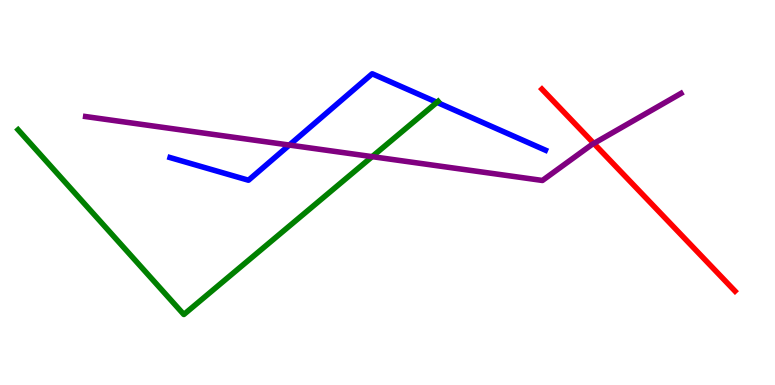[{'lines': ['blue', 'red'], 'intersections': []}, {'lines': ['green', 'red'], 'intersections': []}, {'lines': ['purple', 'red'], 'intersections': [{'x': 7.66, 'y': 6.27}]}, {'lines': ['blue', 'green'], 'intersections': [{'x': 5.64, 'y': 7.34}]}, {'lines': ['blue', 'purple'], 'intersections': [{'x': 3.73, 'y': 6.23}]}, {'lines': ['green', 'purple'], 'intersections': [{'x': 4.8, 'y': 5.93}]}]